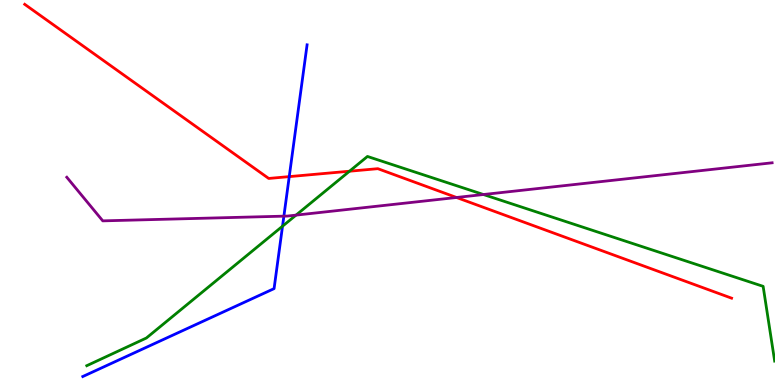[{'lines': ['blue', 'red'], 'intersections': [{'x': 3.73, 'y': 5.41}]}, {'lines': ['green', 'red'], 'intersections': [{'x': 4.51, 'y': 5.55}]}, {'lines': ['purple', 'red'], 'intersections': [{'x': 5.89, 'y': 4.87}]}, {'lines': ['blue', 'green'], 'intersections': [{'x': 3.65, 'y': 4.12}]}, {'lines': ['blue', 'purple'], 'intersections': [{'x': 3.66, 'y': 4.39}]}, {'lines': ['green', 'purple'], 'intersections': [{'x': 3.82, 'y': 4.41}, {'x': 6.24, 'y': 4.95}]}]